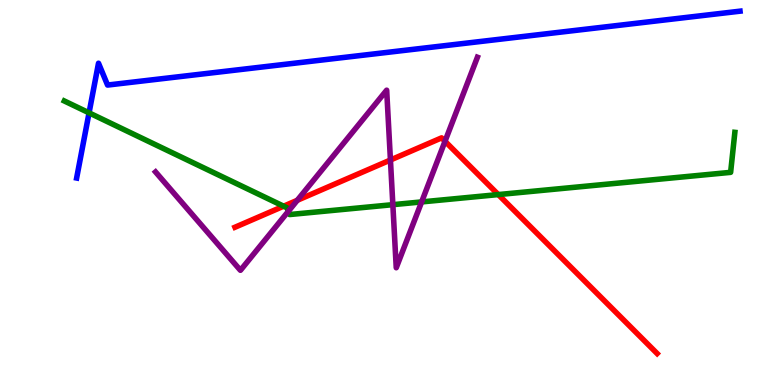[{'lines': ['blue', 'red'], 'intersections': []}, {'lines': ['green', 'red'], 'intersections': [{'x': 3.66, 'y': 4.64}, {'x': 6.43, 'y': 4.95}]}, {'lines': ['purple', 'red'], 'intersections': [{'x': 3.84, 'y': 4.8}, {'x': 5.04, 'y': 5.84}, {'x': 5.74, 'y': 6.33}]}, {'lines': ['blue', 'green'], 'intersections': [{'x': 1.15, 'y': 7.07}]}, {'lines': ['blue', 'purple'], 'intersections': []}, {'lines': ['green', 'purple'], 'intersections': [{'x': 3.72, 'y': 4.51}, {'x': 5.07, 'y': 4.68}, {'x': 5.44, 'y': 4.76}]}]